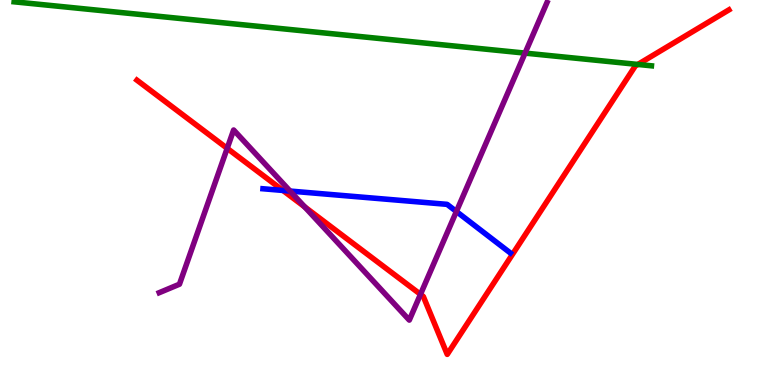[{'lines': ['blue', 'red'], 'intersections': [{'x': 3.65, 'y': 5.05}]}, {'lines': ['green', 'red'], 'intersections': [{'x': 8.23, 'y': 8.33}]}, {'lines': ['purple', 'red'], 'intersections': [{'x': 2.93, 'y': 6.15}, {'x': 3.93, 'y': 4.63}, {'x': 5.43, 'y': 2.35}]}, {'lines': ['blue', 'green'], 'intersections': []}, {'lines': ['blue', 'purple'], 'intersections': [{'x': 3.74, 'y': 5.04}, {'x': 5.89, 'y': 4.51}]}, {'lines': ['green', 'purple'], 'intersections': [{'x': 6.77, 'y': 8.62}]}]